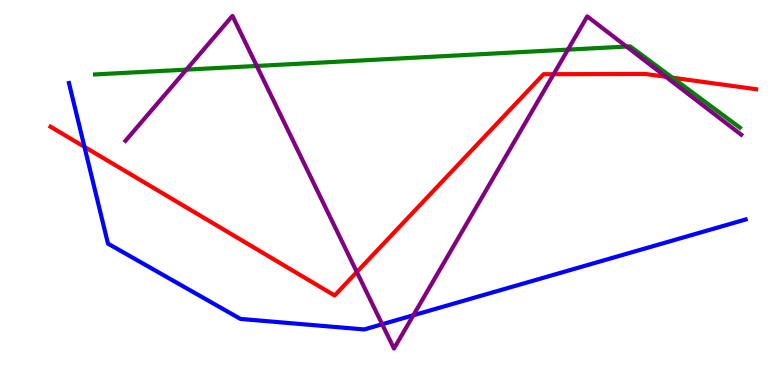[{'lines': ['blue', 'red'], 'intersections': [{'x': 1.09, 'y': 6.18}]}, {'lines': ['green', 'red'], 'intersections': [{'x': 8.68, 'y': 7.98}]}, {'lines': ['purple', 'red'], 'intersections': [{'x': 4.6, 'y': 2.93}, {'x': 7.14, 'y': 8.07}, {'x': 8.59, 'y': 8.01}]}, {'lines': ['blue', 'green'], 'intersections': []}, {'lines': ['blue', 'purple'], 'intersections': [{'x': 4.93, 'y': 1.58}, {'x': 5.33, 'y': 1.81}]}, {'lines': ['green', 'purple'], 'intersections': [{'x': 2.41, 'y': 8.19}, {'x': 3.31, 'y': 8.29}, {'x': 7.33, 'y': 8.71}, {'x': 8.08, 'y': 8.79}]}]